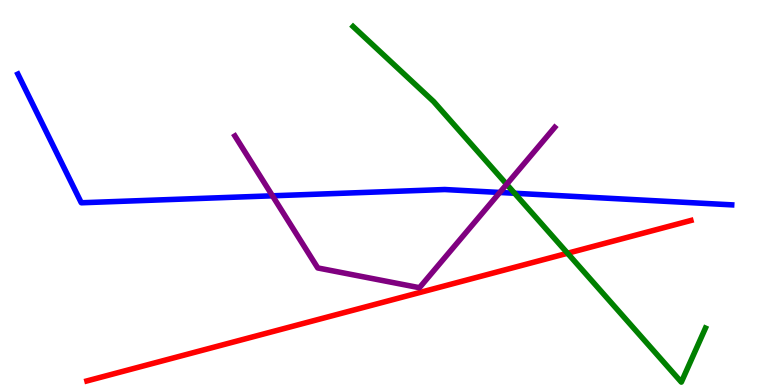[{'lines': ['blue', 'red'], 'intersections': []}, {'lines': ['green', 'red'], 'intersections': [{'x': 7.32, 'y': 3.42}]}, {'lines': ['purple', 'red'], 'intersections': []}, {'lines': ['blue', 'green'], 'intersections': [{'x': 6.64, 'y': 4.98}]}, {'lines': ['blue', 'purple'], 'intersections': [{'x': 3.52, 'y': 4.91}, {'x': 6.45, 'y': 5.0}]}, {'lines': ['green', 'purple'], 'intersections': [{'x': 6.54, 'y': 5.21}]}]